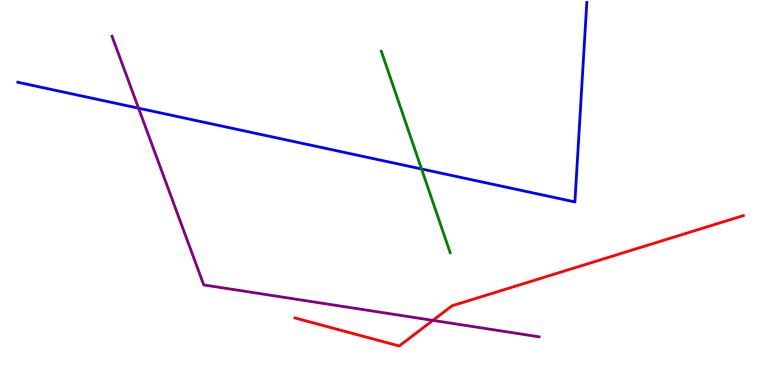[{'lines': ['blue', 'red'], 'intersections': []}, {'lines': ['green', 'red'], 'intersections': []}, {'lines': ['purple', 'red'], 'intersections': [{'x': 5.59, 'y': 1.68}]}, {'lines': ['blue', 'green'], 'intersections': [{'x': 5.44, 'y': 5.61}]}, {'lines': ['blue', 'purple'], 'intersections': [{'x': 1.79, 'y': 7.19}]}, {'lines': ['green', 'purple'], 'intersections': []}]